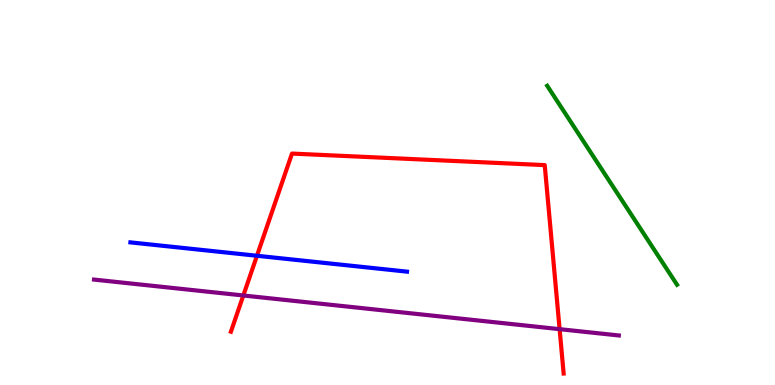[{'lines': ['blue', 'red'], 'intersections': [{'x': 3.32, 'y': 3.36}]}, {'lines': ['green', 'red'], 'intersections': []}, {'lines': ['purple', 'red'], 'intersections': [{'x': 3.14, 'y': 2.33}, {'x': 7.22, 'y': 1.45}]}, {'lines': ['blue', 'green'], 'intersections': []}, {'lines': ['blue', 'purple'], 'intersections': []}, {'lines': ['green', 'purple'], 'intersections': []}]